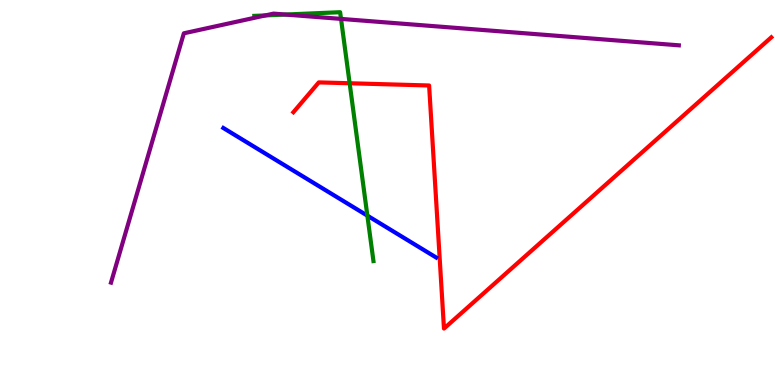[{'lines': ['blue', 'red'], 'intersections': []}, {'lines': ['green', 'red'], 'intersections': [{'x': 4.51, 'y': 7.84}]}, {'lines': ['purple', 'red'], 'intersections': []}, {'lines': ['blue', 'green'], 'intersections': [{'x': 4.74, 'y': 4.4}]}, {'lines': ['blue', 'purple'], 'intersections': []}, {'lines': ['green', 'purple'], 'intersections': [{'x': 3.42, 'y': 9.6}, {'x': 3.68, 'y': 9.62}, {'x': 4.4, 'y': 9.51}]}]